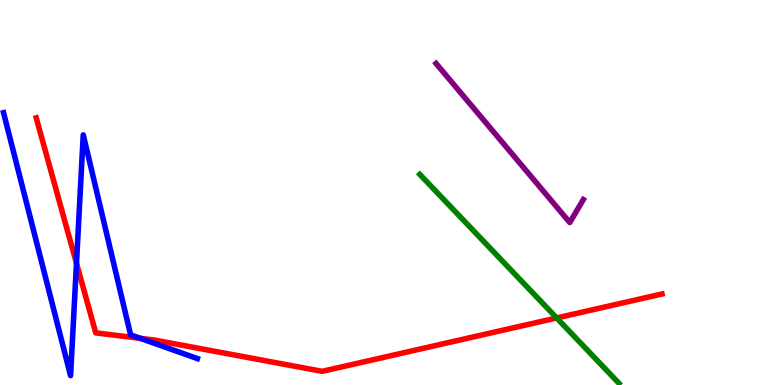[{'lines': ['blue', 'red'], 'intersections': [{'x': 0.987, 'y': 3.16}, {'x': 1.81, 'y': 1.21}]}, {'lines': ['green', 'red'], 'intersections': [{'x': 7.18, 'y': 1.74}]}, {'lines': ['purple', 'red'], 'intersections': []}, {'lines': ['blue', 'green'], 'intersections': []}, {'lines': ['blue', 'purple'], 'intersections': []}, {'lines': ['green', 'purple'], 'intersections': []}]